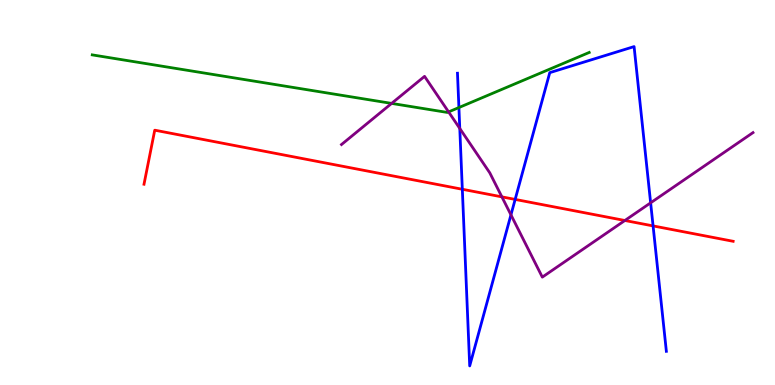[{'lines': ['blue', 'red'], 'intersections': [{'x': 5.97, 'y': 5.08}, {'x': 6.65, 'y': 4.82}, {'x': 8.43, 'y': 4.13}]}, {'lines': ['green', 'red'], 'intersections': []}, {'lines': ['purple', 'red'], 'intersections': [{'x': 6.48, 'y': 4.89}, {'x': 8.06, 'y': 4.27}]}, {'lines': ['blue', 'green'], 'intersections': [{'x': 5.92, 'y': 7.21}]}, {'lines': ['blue', 'purple'], 'intersections': [{'x': 5.93, 'y': 6.66}, {'x': 6.59, 'y': 4.42}, {'x': 8.4, 'y': 4.73}]}, {'lines': ['green', 'purple'], 'intersections': [{'x': 5.05, 'y': 7.31}, {'x': 5.79, 'y': 7.09}]}]